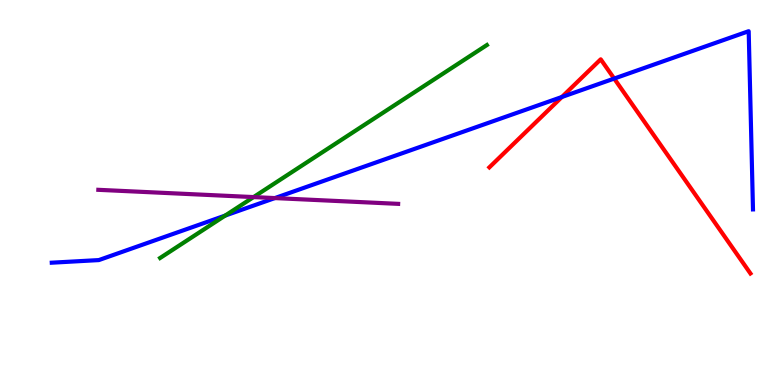[{'lines': ['blue', 'red'], 'intersections': [{'x': 7.25, 'y': 7.48}, {'x': 7.92, 'y': 7.96}]}, {'lines': ['green', 'red'], 'intersections': []}, {'lines': ['purple', 'red'], 'intersections': []}, {'lines': ['blue', 'green'], 'intersections': [{'x': 2.91, 'y': 4.4}]}, {'lines': ['blue', 'purple'], 'intersections': [{'x': 3.55, 'y': 4.85}]}, {'lines': ['green', 'purple'], 'intersections': [{'x': 3.27, 'y': 4.88}]}]